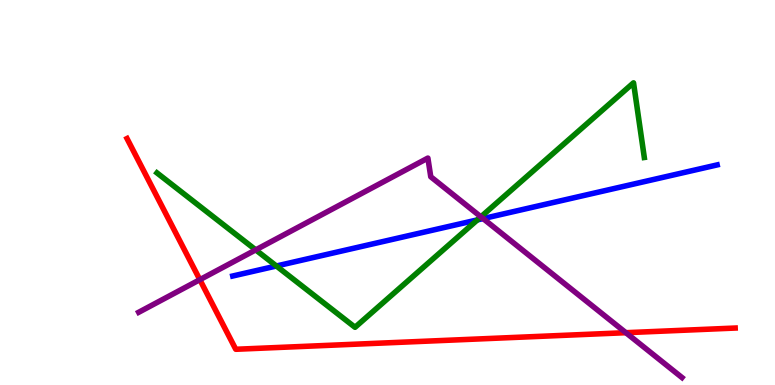[{'lines': ['blue', 'red'], 'intersections': []}, {'lines': ['green', 'red'], 'intersections': []}, {'lines': ['purple', 'red'], 'intersections': [{'x': 2.58, 'y': 2.74}, {'x': 8.08, 'y': 1.36}]}, {'lines': ['blue', 'green'], 'intersections': [{'x': 3.57, 'y': 3.09}, {'x': 6.16, 'y': 4.29}]}, {'lines': ['blue', 'purple'], 'intersections': [{'x': 6.23, 'y': 4.32}]}, {'lines': ['green', 'purple'], 'intersections': [{'x': 3.3, 'y': 3.51}, {'x': 6.21, 'y': 4.37}]}]